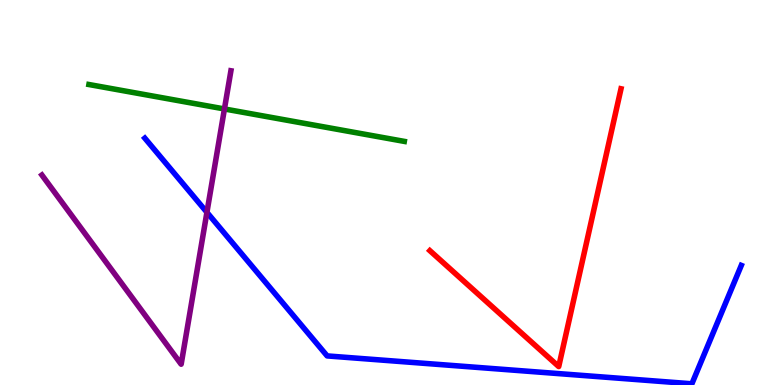[{'lines': ['blue', 'red'], 'intersections': []}, {'lines': ['green', 'red'], 'intersections': []}, {'lines': ['purple', 'red'], 'intersections': []}, {'lines': ['blue', 'green'], 'intersections': []}, {'lines': ['blue', 'purple'], 'intersections': [{'x': 2.67, 'y': 4.49}]}, {'lines': ['green', 'purple'], 'intersections': [{'x': 2.9, 'y': 7.17}]}]